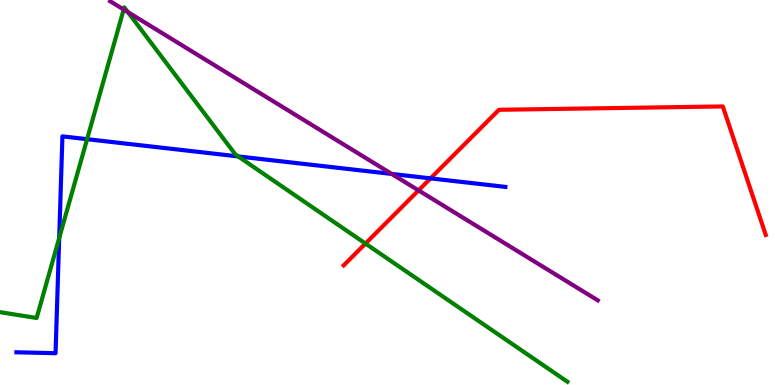[{'lines': ['blue', 'red'], 'intersections': [{'x': 5.56, 'y': 5.37}]}, {'lines': ['green', 'red'], 'intersections': [{'x': 4.72, 'y': 3.67}]}, {'lines': ['purple', 'red'], 'intersections': [{'x': 5.4, 'y': 5.05}]}, {'lines': ['blue', 'green'], 'intersections': [{'x': 0.764, 'y': 3.82}, {'x': 1.12, 'y': 6.38}, {'x': 3.07, 'y': 5.94}]}, {'lines': ['blue', 'purple'], 'intersections': [{'x': 5.05, 'y': 5.48}]}, {'lines': ['green', 'purple'], 'intersections': [{'x': 1.6, 'y': 9.75}, {'x': 1.65, 'y': 9.69}]}]